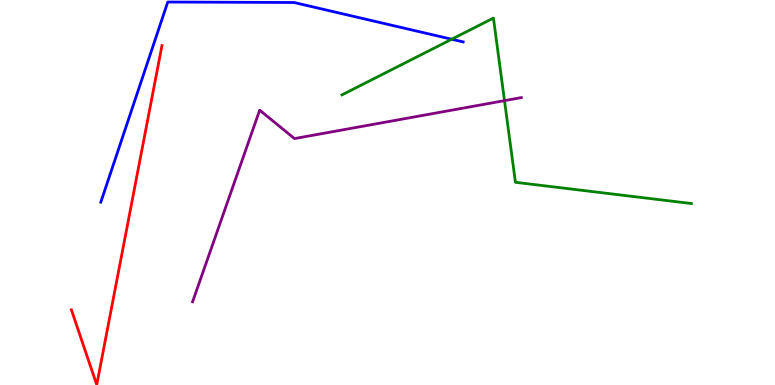[{'lines': ['blue', 'red'], 'intersections': []}, {'lines': ['green', 'red'], 'intersections': []}, {'lines': ['purple', 'red'], 'intersections': []}, {'lines': ['blue', 'green'], 'intersections': [{'x': 5.83, 'y': 8.98}]}, {'lines': ['blue', 'purple'], 'intersections': []}, {'lines': ['green', 'purple'], 'intersections': [{'x': 6.51, 'y': 7.39}]}]